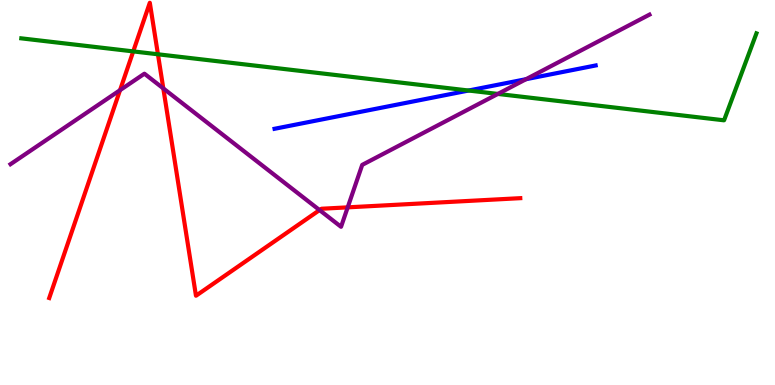[{'lines': ['blue', 'red'], 'intersections': []}, {'lines': ['green', 'red'], 'intersections': [{'x': 1.72, 'y': 8.66}, {'x': 2.04, 'y': 8.59}]}, {'lines': ['purple', 'red'], 'intersections': [{'x': 1.55, 'y': 7.66}, {'x': 2.11, 'y': 7.7}, {'x': 4.12, 'y': 4.54}, {'x': 4.49, 'y': 4.61}]}, {'lines': ['blue', 'green'], 'intersections': [{'x': 6.05, 'y': 7.65}]}, {'lines': ['blue', 'purple'], 'intersections': [{'x': 6.79, 'y': 7.94}]}, {'lines': ['green', 'purple'], 'intersections': [{'x': 6.42, 'y': 7.56}]}]